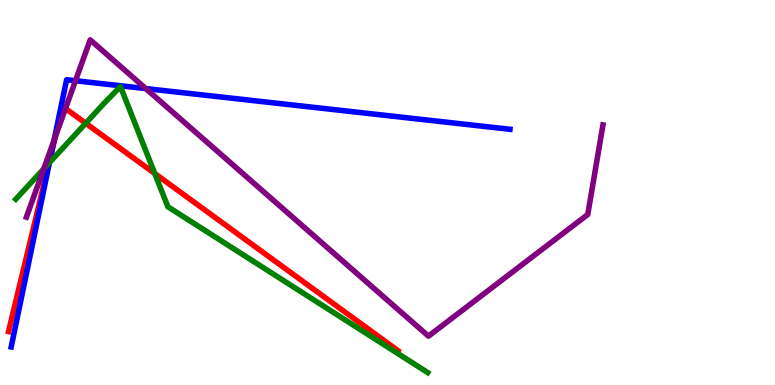[{'lines': ['blue', 'red'], 'intersections': [{'x': 0.66, 'y': 5.99}]}, {'lines': ['green', 'red'], 'intersections': [{'x': 0.633, 'y': 5.76}, {'x': 1.11, 'y': 6.8}, {'x': 2.0, 'y': 5.49}]}, {'lines': ['purple', 'red'], 'intersections': [{'x': 0.716, 'y': 6.46}, {'x': 0.845, 'y': 7.18}]}, {'lines': ['blue', 'green'], 'intersections': [{'x': 0.638, 'y': 5.77}]}, {'lines': ['blue', 'purple'], 'intersections': [{'x': 0.698, 'y': 6.36}, {'x': 0.974, 'y': 7.9}, {'x': 1.88, 'y': 7.7}]}, {'lines': ['green', 'purple'], 'intersections': [{'x': 0.565, 'y': 5.62}]}]